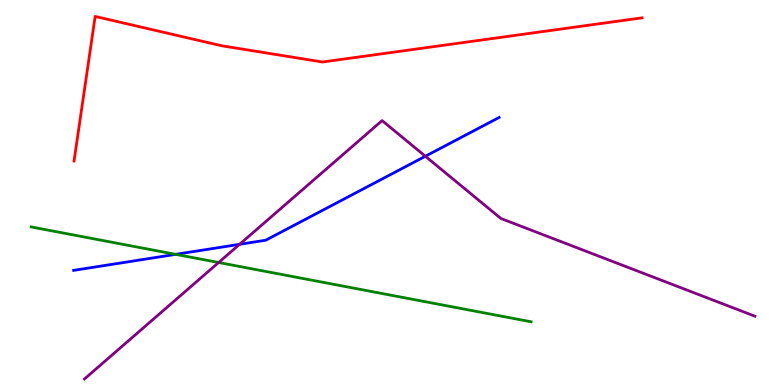[{'lines': ['blue', 'red'], 'intersections': []}, {'lines': ['green', 'red'], 'intersections': []}, {'lines': ['purple', 'red'], 'intersections': []}, {'lines': ['blue', 'green'], 'intersections': [{'x': 2.27, 'y': 3.39}]}, {'lines': ['blue', 'purple'], 'intersections': [{'x': 3.09, 'y': 3.65}, {'x': 5.49, 'y': 5.94}]}, {'lines': ['green', 'purple'], 'intersections': [{'x': 2.82, 'y': 3.18}]}]